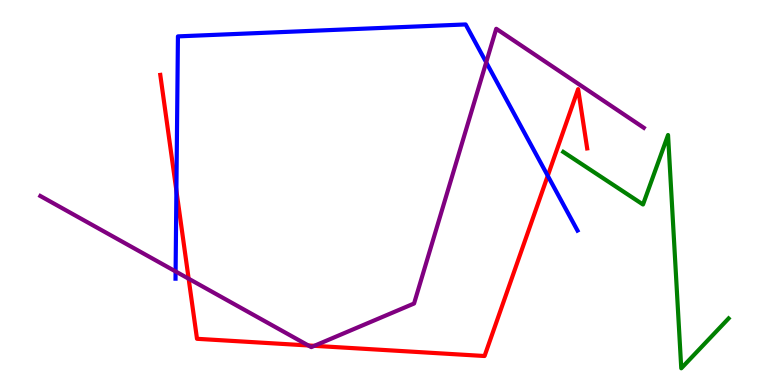[{'lines': ['blue', 'red'], 'intersections': [{'x': 2.28, 'y': 5.05}, {'x': 7.07, 'y': 5.43}]}, {'lines': ['green', 'red'], 'intersections': []}, {'lines': ['purple', 'red'], 'intersections': [{'x': 2.43, 'y': 2.76}, {'x': 3.98, 'y': 1.03}, {'x': 4.06, 'y': 1.02}]}, {'lines': ['blue', 'green'], 'intersections': []}, {'lines': ['blue', 'purple'], 'intersections': [{'x': 2.27, 'y': 2.95}, {'x': 6.27, 'y': 8.38}]}, {'lines': ['green', 'purple'], 'intersections': []}]